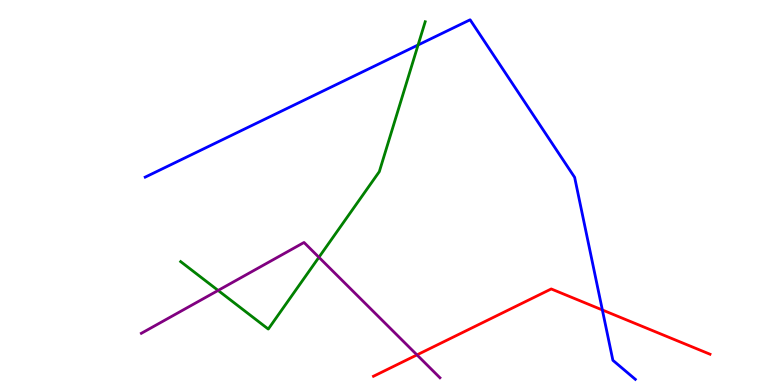[{'lines': ['blue', 'red'], 'intersections': [{'x': 7.77, 'y': 1.95}]}, {'lines': ['green', 'red'], 'intersections': []}, {'lines': ['purple', 'red'], 'intersections': [{'x': 5.38, 'y': 0.782}]}, {'lines': ['blue', 'green'], 'intersections': [{'x': 5.39, 'y': 8.83}]}, {'lines': ['blue', 'purple'], 'intersections': []}, {'lines': ['green', 'purple'], 'intersections': [{'x': 2.81, 'y': 2.46}, {'x': 4.12, 'y': 3.32}]}]